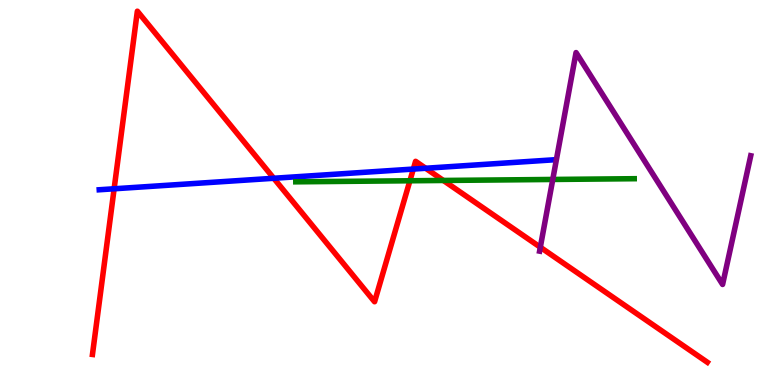[{'lines': ['blue', 'red'], 'intersections': [{'x': 1.47, 'y': 5.1}, {'x': 3.53, 'y': 5.37}, {'x': 5.33, 'y': 5.61}, {'x': 5.49, 'y': 5.63}]}, {'lines': ['green', 'red'], 'intersections': [{'x': 5.29, 'y': 5.3}, {'x': 5.72, 'y': 5.31}]}, {'lines': ['purple', 'red'], 'intersections': [{'x': 6.97, 'y': 3.58}]}, {'lines': ['blue', 'green'], 'intersections': []}, {'lines': ['blue', 'purple'], 'intersections': []}, {'lines': ['green', 'purple'], 'intersections': [{'x': 7.13, 'y': 5.34}]}]